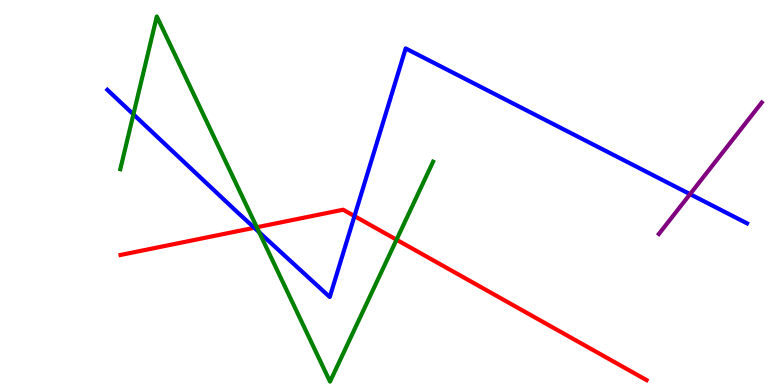[{'lines': ['blue', 'red'], 'intersections': [{'x': 3.28, 'y': 4.08}, {'x': 4.57, 'y': 4.39}]}, {'lines': ['green', 'red'], 'intersections': [{'x': 3.31, 'y': 4.1}, {'x': 5.12, 'y': 3.77}]}, {'lines': ['purple', 'red'], 'intersections': []}, {'lines': ['blue', 'green'], 'intersections': [{'x': 1.72, 'y': 7.03}, {'x': 3.34, 'y': 3.97}]}, {'lines': ['blue', 'purple'], 'intersections': [{'x': 8.9, 'y': 4.96}]}, {'lines': ['green', 'purple'], 'intersections': []}]